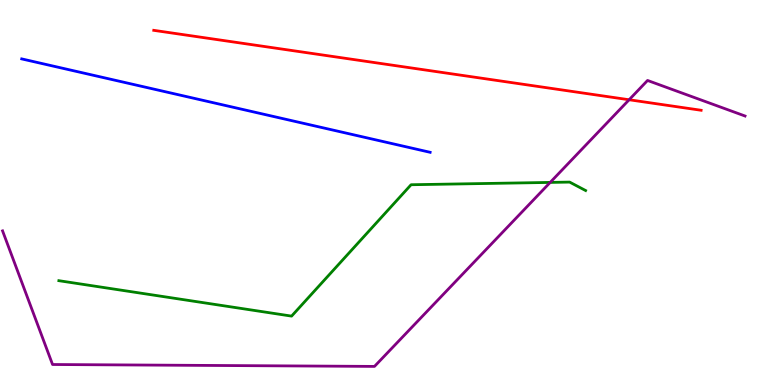[{'lines': ['blue', 'red'], 'intersections': []}, {'lines': ['green', 'red'], 'intersections': []}, {'lines': ['purple', 'red'], 'intersections': [{'x': 8.12, 'y': 7.41}]}, {'lines': ['blue', 'green'], 'intersections': []}, {'lines': ['blue', 'purple'], 'intersections': []}, {'lines': ['green', 'purple'], 'intersections': [{'x': 7.1, 'y': 5.26}]}]